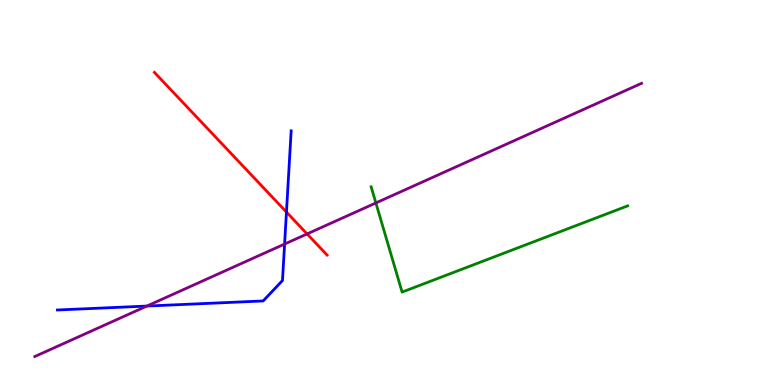[{'lines': ['blue', 'red'], 'intersections': [{'x': 3.7, 'y': 4.49}]}, {'lines': ['green', 'red'], 'intersections': []}, {'lines': ['purple', 'red'], 'intersections': [{'x': 3.96, 'y': 3.92}]}, {'lines': ['blue', 'green'], 'intersections': []}, {'lines': ['blue', 'purple'], 'intersections': [{'x': 1.9, 'y': 2.05}, {'x': 3.67, 'y': 3.66}]}, {'lines': ['green', 'purple'], 'intersections': [{'x': 4.85, 'y': 4.73}]}]